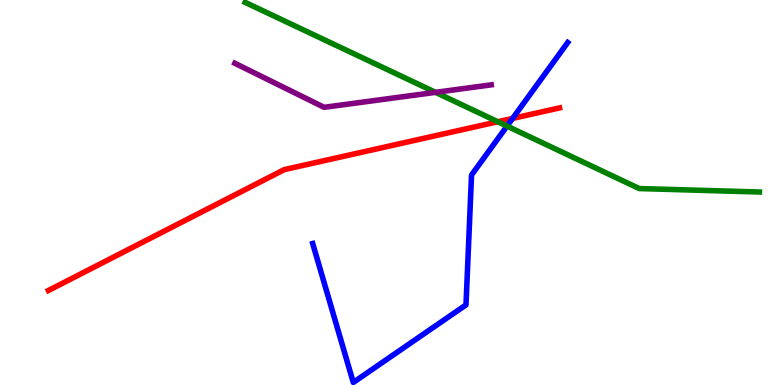[{'lines': ['blue', 'red'], 'intersections': [{'x': 6.61, 'y': 6.92}]}, {'lines': ['green', 'red'], 'intersections': [{'x': 6.42, 'y': 6.84}]}, {'lines': ['purple', 'red'], 'intersections': []}, {'lines': ['blue', 'green'], 'intersections': [{'x': 6.54, 'y': 6.72}]}, {'lines': ['blue', 'purple'], 'intersections': []}, {'lines': ['green', 'purple'], 'intersections': [{'x': 5.62, 'y': 7.6}]}]